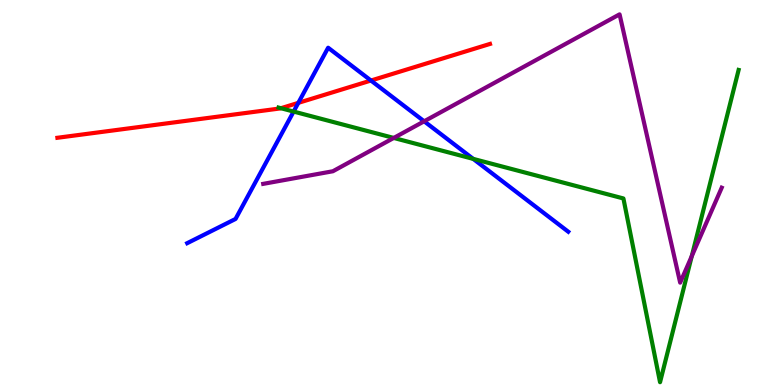[{'lines': ['blue', 'red'], 'intersections': [{'x': 3.85, 'y': 7.33}, {'x': 4.79, 'y': 7.91}]}, {'lines': ['green', 'red'], 'intersections': [{'x': 3.62, 'y': 7.19}]}, {'lines': ['purple', 'red'], 'intersections': []}, {'lines': ['blue', 'green'], 'intersections': [{'x': 3.79, 'y': 7.1}, {'x': 6.11, 'y': 5.87}]}, {'lines': ['blue', 'purple'], 'intersections': [{'x': 5.47, 'y': 6.85}]}, {'lines': ['green', 'purple'], 'intersections': [{'x': 5.08, 'y': 6.42}, {'x': 8.93, 'y': 3.35}]}]